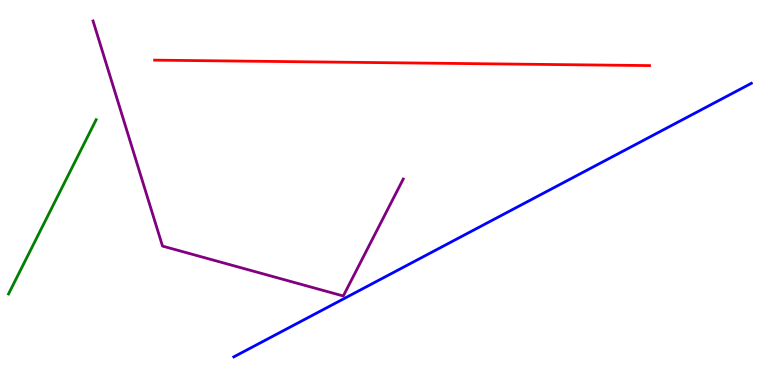[{'lines': ['blue', 'red'], 'intersections': []}, {'lines': ['green', 'red'], 'intersections': []}, {'lines': ['purple', 'red'], 'intersections': []}, {'lines': ['blue', 'green'], 'intersections': []}, {'lines': ['blue', 'purple'], 'intersections': []}, {'lines': ['green', 'purple'], 'intersections': []}]